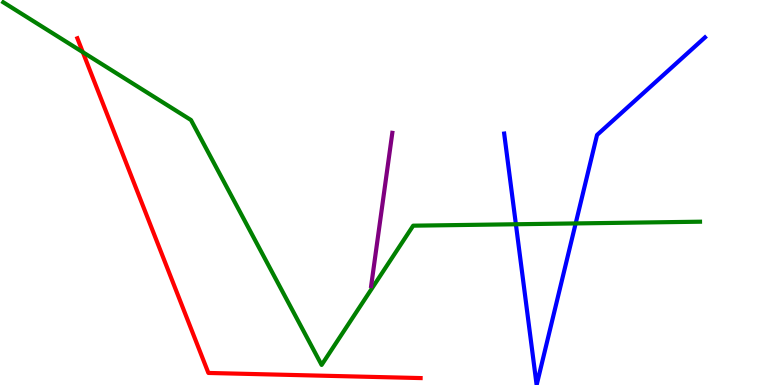[{'lines': ['blue', 'red'], 'intersections': []}, {'lines': ['green', 'red'], 'intersections': [{'x': 1.07, 'y': 8.65}]}, {'lines': ['purple', 'red'], 'intersections': []}, {'lines': ['blue', 'green'], 'intersections': [{'x': 6.66, 'y': 4.18}, {'x': 7.43, 'y': 4.2}]}, {'lines': ['blue', 'purple'], 'intersections': []}, {'lines': ['green', 'purple'], 'intersections': []}]